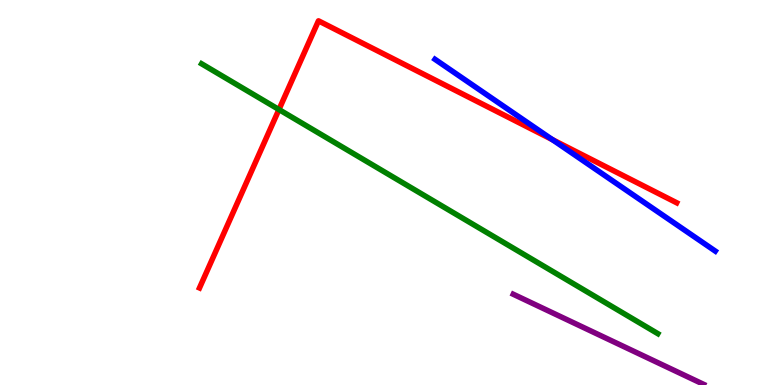[{'lines': ['blue', 'red'], 'intersections': [{'x': 7.13, 'y': 6.37}]}, {'lines': ['green', 'red'], 'intersections': [{'x': 3.6, 'y': 7.15}]}, {'lines': ['purple', 'red'], 'intersections': []}, {'lines': ['blue', 'green'], 'intersections': []}, {'lines': ['blue', 'purple'], 'intersections': []}, {'lines': ['green', 'purple'], 'intersections': []}]